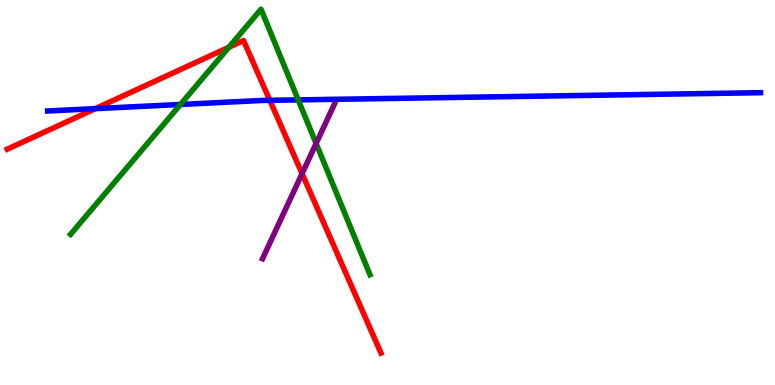[{'lines': ['blue', 'red'], 'intersections': [{'x': 1.23, 'y': 7.18}, {'x': 3.48, 'y': 7.39}]}, {'lines': ['green', 'red'], 'intersections': [{'x': 2.95, 'y': 8.77}]}, {'lines': ['purple', 'red'], 'intersections': [{'x': 3.9, 'y': 5.49}]}, {'lines': ['blue', 'green'], 'intersections': [{'x': 2.33, 'y': 7.29}, {'x': 3.85, 'y': 7.41}]}, {'lines': ['blue', 'purple'], 'intersections': []}, {'lines': ['green', 'purple'], 'intersections': [{'x': 4.08, 'y': 6.27}]}]